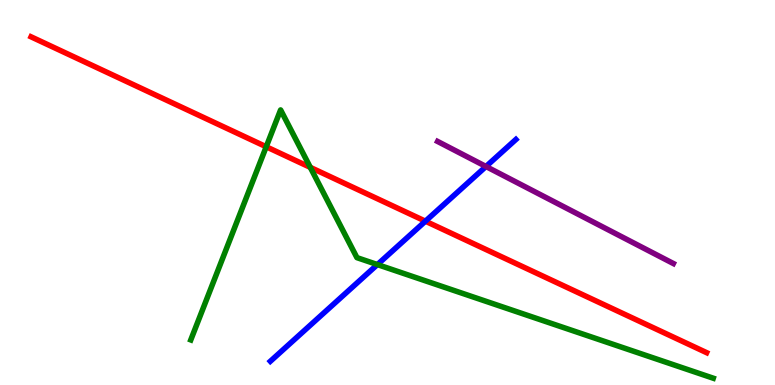[{'lines': ['blue', 'red'], 'intersections': [{'x': 5.49, 'y': 4.25}]}, {'lines': ['green', 'red'], 'intersections': [{'x': 3.44, 'y': 6.19}, {'x': 4.0, 'y': 5.65}]}, {'lines': ['purple', 'red'], 'intersections': []}, {'lines': ['blue', 'green'], 'intersections': [{'x': 4.87, 'y': 3.13}]}, {'lines': ['blue', 'purple'], 'intersections': [{'x': 6.27, 'y': 5.68}]}, {'lines': ['green', 'purple'], 'intersections': []}]